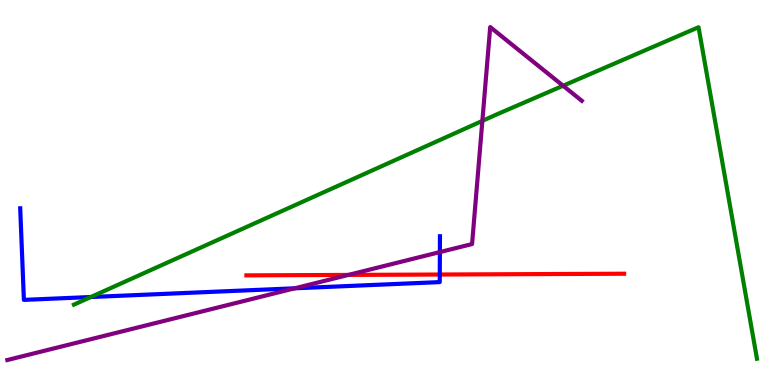[{'lines': ['blue', 'red'], 'intersections': [{'x': 5.67, 'y': 2.87}]}, {'lines': ['green', 'red'], 'intersections': []}, {'lines': ['purple', 'red'], 'intersections': [{'x': 4.5, 'y': 2.86}]}, {'lines': ['blue', 'green'], 'intersections': [{'x': 1.17, 'y': 2.29}]}, {'lines': ['blue', 'purple'], 'intersections': [{'x': 3.8, 'y': 2.51}, {'x': 5.68, 'y': 3.45}]}, {'lines': ['green', 'purple'], 'intersections': [{'x': 6.22, 'y': 6.86}, {'x': 7.27, 'y': 7.77}]}]